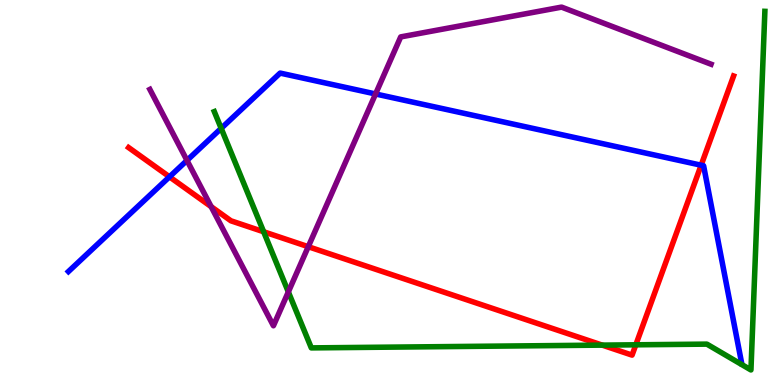[{'lines': ['blue', 'red'], 'intersections': [{'x': 2.19, 'y': 5.41}, {'x': 9.05, 'y': 5.71}]}, {'lines': ['green', 'red'], 'intersections': [{'x': 3.4, 'y': 3.98}, {'x': 7.77, 'y': 1.04}, {'x': 8.2, 'y': 1.04}]}, {'lines': ['purple', 'red'], 'intersections': [{'x': 2.72, 'y': 4.63}, {'x': 3.98, 'y': 3.59}]}, {'lines': ['blue', 'green'], 'intersections': [{'x': 2.85, 'y': 6.67}]}, {'lines': ['blue', 'purple'], 'intersections': [{'x': 2.41, 'y': 5.83}, {'x': 4.85, 'y': 7.56}]}, {'lines': ['green', 'purple'], 'intersections': [{'x': 3.72, 'y': 2.42}]}]